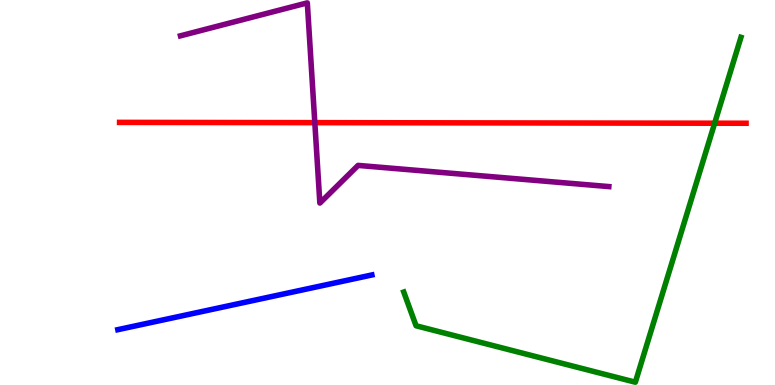[{'lines': ['blue', 'red'], 'intersections': []}, {'lines': ['green', 'red'], 'intersections': [{'x': 9.22, 'y': 6.8}]}, {'lines': ['purple', 'red'], 'intersections': [{'x': 4.06, 'y': 6.81}]}, {'lines': ['blue', 'green'], 'intersections': []}, {'lines': ['blue', 'purple'], 'intersections': []}, {'lines': ['green', 'purple'], 'intersections': []}]